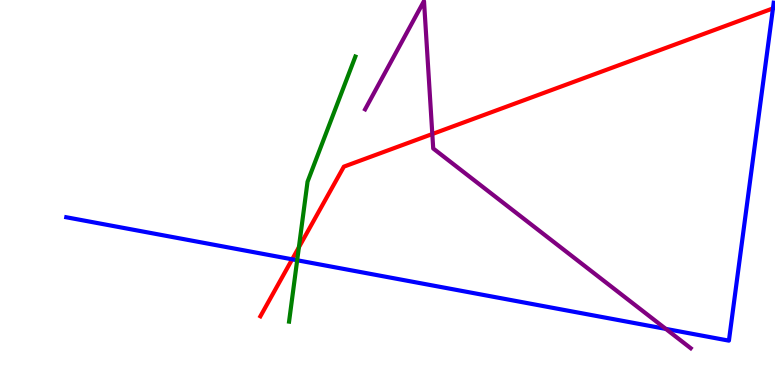[{'lines': ['blue', 'red'], 'intersections': [{'x': 3.77, 'y': 3.26}, {'x': 9.97, 'y': 9.78}]}, {'lines': ['green', 'red'], 'intersections': [{'x': 3.86, 'y': 3.58}]}, {'lines': ['purple', 'red'], 'intersections': [{'x': 5.58, 'y': 6.52}]}, {'lines': ['blue', 'green'], 'intersections': [{'x': 3.83, 'y': 3.24}]}, {'lines': ['blue', 'purple'], 'intersections': [{'x': 8.59, 'y': 1.46}]}, {'lines': ['green', 'purple'], 'intersections': []}]